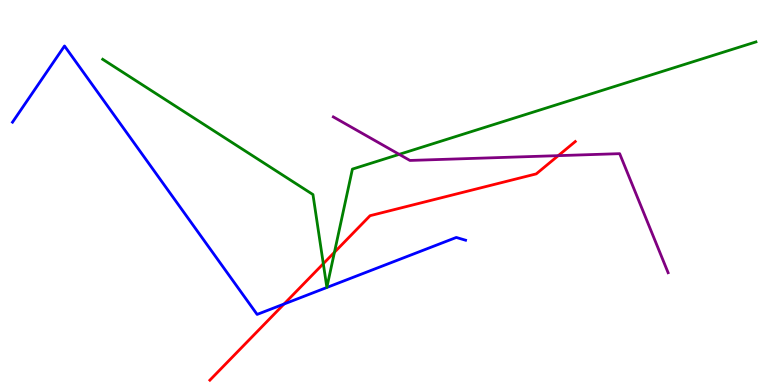[{'lines': ['blue', 'red'], 'intersections': [{'x': 3.67, 'y': 2.1}]}, {'lines': ['green', 'red'], 'intersections': [{'x': 4.17, 'y': 3.15}, {'x': 4.32, 'y': 3.45}]}, {'lines': ['purple', 'red'], 'intersections': [{'x': 7.2, 'y': 5.96}]}, {'lines': ['blue', 'green'], 'intersections': []}, {'lines': ['blue', 'purple'], 'intersections': []}, {'lines': ['green', 'purple'], 'intersections': [{'x': 5.15, 'y': 5.99}]}]